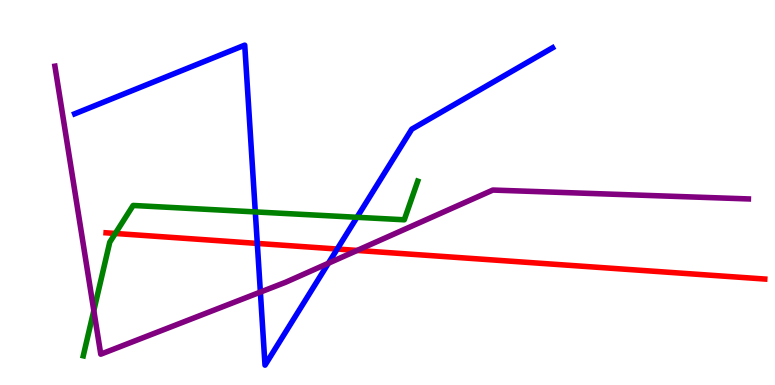[{'lines': ['blue', 'red'], 'intersections': [{'x': 3.32, 'y': 3.68}, {'x': 4.35, 'y': 3.53}]}, {'lines': ['green', 'red'], 'intersections': [{'x': 1.49, 'y': 3.94}]}, {'lines': ['purple', 'red'], 'intersections': [{'x': 4.61, 'y': 3.5}]}, {'lines': ['blue', 'green'], 'intersections': [{'x': 3.29, 'y': 4.5}, {'x': 4.61, 'y': 4.36}]}, {'lines': ['blue', 'purple'], 'intersections': [{'x': 3.36, 'y': 2.41}, {'x': 4.24, 'y': 3.16}]}, {'lines': ['green', 'purple'], 'intersections': [{'x': 1.21, 'y': 1.93}]}]